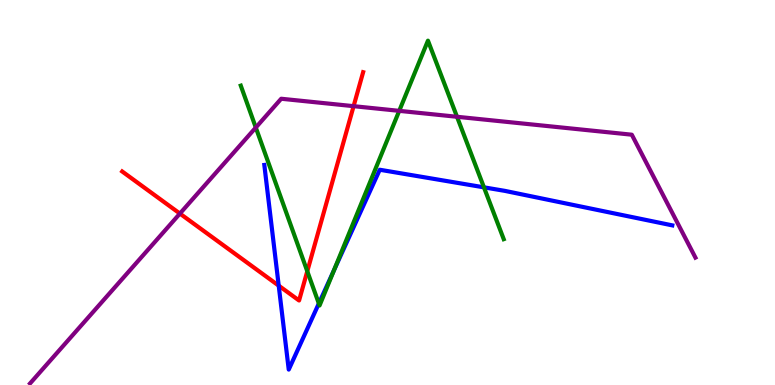[{'lines': ['blue', 'red'], 'intersections': [{'x': 3.6, 'y': 2.58}]}, {'lines': ['green', 'red'], 'intersections': [{'x': 3.97, 'y': 2.95}]}, {'lines': ['purple', 'red'], 'intersections': [{'x': 2.32, 'y': 4.45}, {'x': 4.56, 'y': 7.24}]}, {'lines': ['blue', 'green'], 'intersections': [{'x': 4.11, 'y': 2.12}, {'x': 4.31, 'y': 2.98}, {'x': 6.24, 'y': 5.13}]}, {'lines': ['blue', 'purple'], 'intersections': []}, {'lines': ['green', 'purple'], 'intersections': [{'x': 3.3, 'y': 6.69}, {'x': 5.15, 'y': 7.12}, {'x': 5.9, 'y': 6.97}]}]